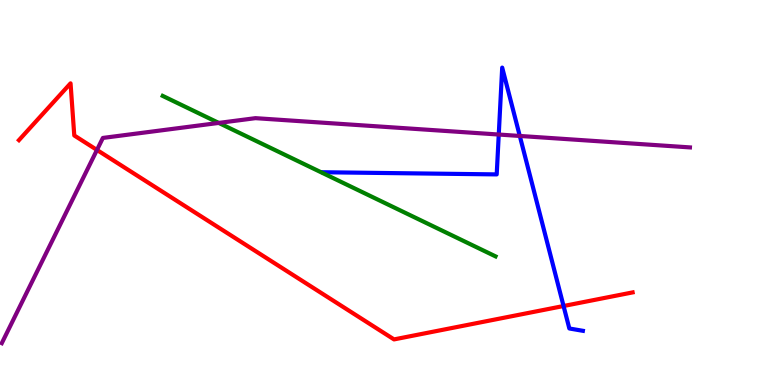[{'lines': ['blue', 'red'], 'intersections': [{'x': 7.27, 'y': 2.05}]}, {'lines': ['green', 'red'], 'intersections': []}, {'lines': ['purple', 'red'], 'intersections': [{'x': 1.25, 'y': 6.11}]}, {'lines': ['blue', 'green'], 'intersections': []}, {'lines': ['blue', 'purple'], 'intersections': [{'x': 6.44, 'y': 6.51}, {'x': 6.71, 'y': 6.47}]}, {'lines': ['green', 'purple'], 'intersections': [{'x': 2.82, 'y': 6.81}]}]